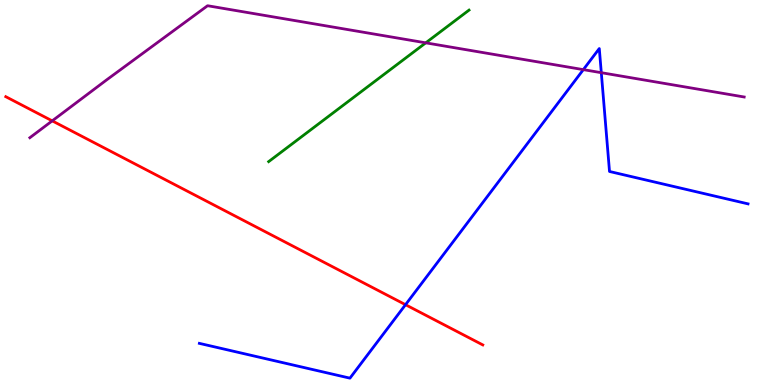[{'lines': ['blue', 'red'], 'intersections': [{'x': 5.23, 'y': 2.09}]}, {'lines': ['green', 'red'], 'intersections': []}, {'lines': ['purple', 'red'], 'intersections': [{'x': 0.674, 'y': 6.86}]}, {'lines': ['blue', 'green'], 'intersections': []}, {'lines': ['blue', 'purple'], 'intersections': [{'x': 7.53, 'y': 8.19}, {'x': 7.76, 'y': 8.11}]}, {'lines': ['green', 'purple'], 'intersections': [{'x': 5.49, 'y': 8.89}]}]